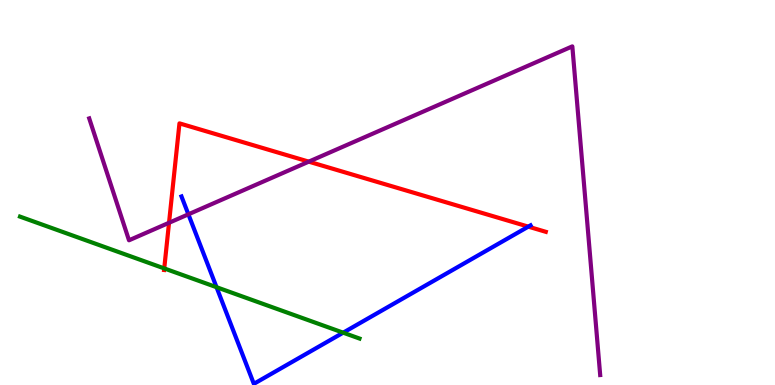[{'lines': ['blue', 'red'], 'intersections': [{'x': 6.82, 'y': 4.11}]}, {'lines': ['green', 'red'], 'intersections': [{'x': 2.12, 'y': 3.03}]}, {'lines': ['purple', 'red'], 'intersections': [{'x': 2.18, 'y': 4.21}, {'x': 3.98, 'y': 5.8}]}, {'lines': ['blue', 'green'], 'intersections': [{'x': 2.79, 'y': 2.54}, {'x': 4.43, 'y': 1.36}]}, {'lines': ['blue', 'purple'], 'intersections': [{'x': 2.43, 'y': 4.43}]}, {'lines': ['green', 'purple'], 'intersections': []}]